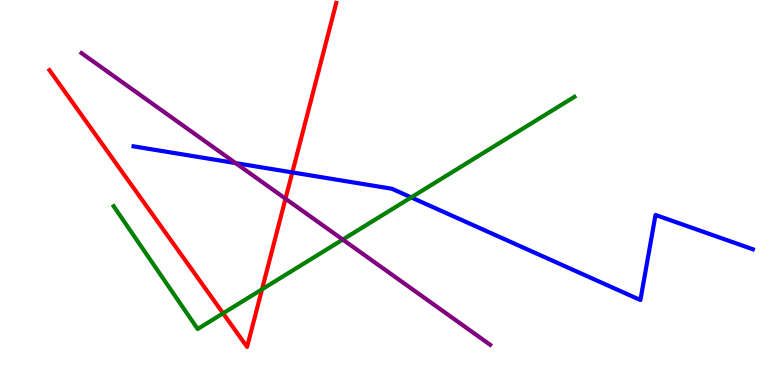[{'lines': ['blue', 'red'], 'intersections': [{'x': 3.77, 'y': 5.52}]}, {'lines': ['green', 'red'], 'intersections': [{'x': 2.88, 'y': 1.86}, {'x': 3.38, 'y': 2.48}]}, {'lines': ['purple', 'red'], 'intersections': [{'x': 3.68, 'y': 4.84}]}, {'lines': ['blue', 'green'], 'intersections': [{'x': 5.31, 'y': 4.87}]}, {'lines': ['blue', 'purple'], 'intersections': [{'x': 3.04, 'y': 5.76}]}, {'lines': ['green', 'purple'], 'intersections': [{'x': 4.42, 'y': 3.78}]}]